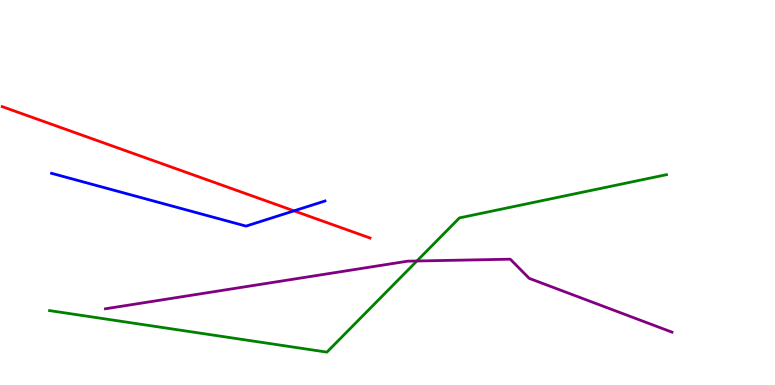[{'lines': ['blue', 'red'], 'intersections': [{'x': 3.79, 'y': 4.52}]}, {'lines': ['green', 'red'], 'intersections': []}, {'lines': ['purple', 'red'], 'intersections': []}, {'lines': ['blue', 'green'], 'intersections': []}, {'lines': ['blue', 'purple'], 'intersections': []}, {'lines': ['green', 'purple'], 'intersections': [{'x': 5.38, 'y': 3.22}]}]